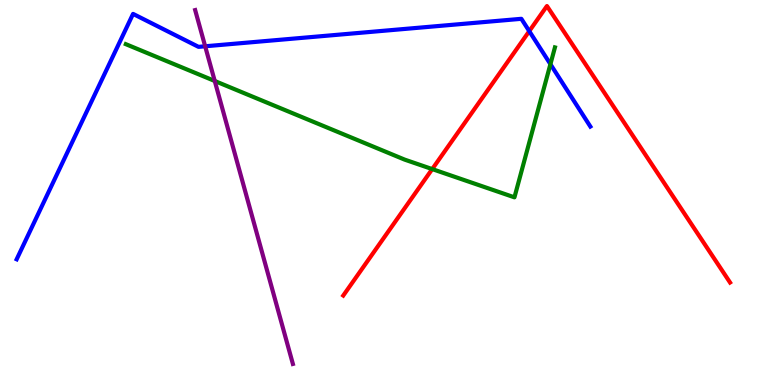[{'lines': ['blue', 'red'], 'intersections': [{'x': 6.83, 'y': 9.19}]}, {'lines': ['green', 'red'], 'intersections': [{'x': 5.58, 'y': 5.61}]}, {'lines': ['purple', 'red'], 'intersections': []}, {'lines': ['blue', 'green'], 'intersections': [{'x': 7.1, 'y': 8.33}]}, {'lines': ['blue', 'purple'], 'intersections': [{'x': 2.65, 'y': 8.8}]}, {'lines': ['green', 'purple'], 'intersections': [{'x': 2.77, 'y': 7.9}]}]